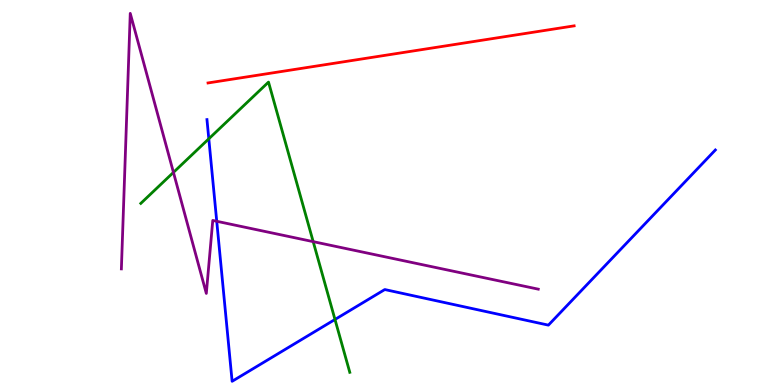[{'lines': ['blue', 'red'], 'intersections': []}, {'lines': ['green', 'red'], 'intersections': []}, {'lines': ['purple', 'red'], 'intersections': []}, {'lines': ['blue', 'green'], 'intersections': [{'x': 2.69, 'y': 6.39}, {'x': 4.32, 'y': 1.7}]}, {'lines': ['blue', 'purple'], 'intersections': [{'x': 2.8, 'y': 4.25}]}, {'lines': ['green', 'purple'], 'intersections': [{'x': 2.24, 'y': 5.52}, {'x': 4.04, 'y': 3.72}]}]